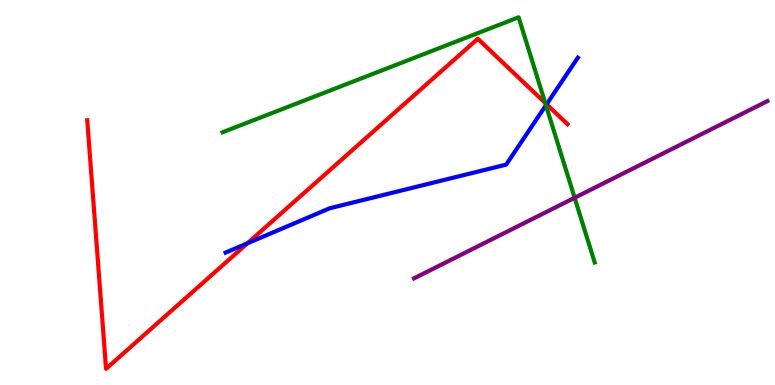[{'lines': ['blue', 'red'], 'intersections': [{'x': 3.19, 'y': 3.68}, {'x': 7.05, 'y': 7.29}]}, {'lines': ['green', 'red'], 'intersections': [{'x': 7.03, 'y': 7.33}]}, {'lines': ['purple', 'red'], 'intersections': []}, {'lines': ['blue', 'green'], 'intersections': [{'x': 7.04, 'y': 7.27}]}, {'lines': ['blue', 'purple'], 'intersections': []}, {'lines': ['green', 'purple'], 'intersections': [{'x': 7.41, 'y': 4.86}]}]